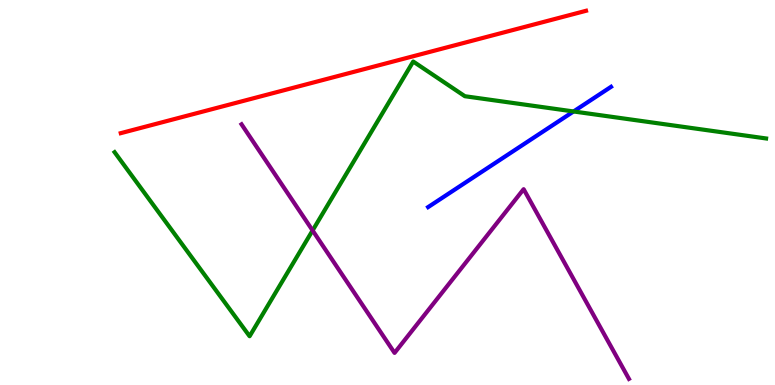[{'lines': ['blue', 'red'], 'intersections': []}, {'lines': ['green', 'red'], 'intersections': []}, {'lines': ['purple', 'red'], 'intersections': []}, {'lines': ['blue', 'green'], 'intersections': [{'x': 7.4, 'y': 7.1}]}, {'lines': ['blue', 'purple'], 'intersections': []}, {'lines': ['green', 'purple'], 'intersections': [{'x': 4.03, 'y': 4.01}]}]